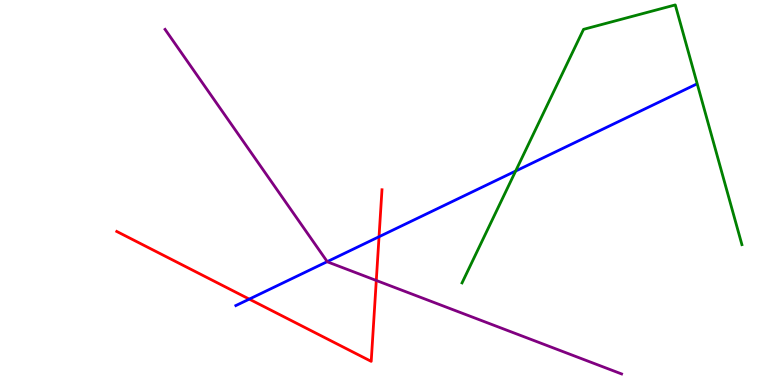[{'lines': ['blue', 'red'], 'intersections': [{'x': 3.22, 'y': 2.23}, {'x': 4.89, 'y': 3.85}]}, {'lines': ['green', 'red'], 'intersections': []}, {'lines': ['purple', 'red'], 'intersections': [{'x': 4.86, 'y': 2.72}]}, {'lines': ['blue', 'green'], 'intersections': [{'x': 6.65, 'y': 5.56}]}, {'lines': ['blue', 'purple'], 'intersections': [{'x': 4.22, 'y': 3.2}]}, {'lines': ['green', 'purple'], 'intersections': []}]